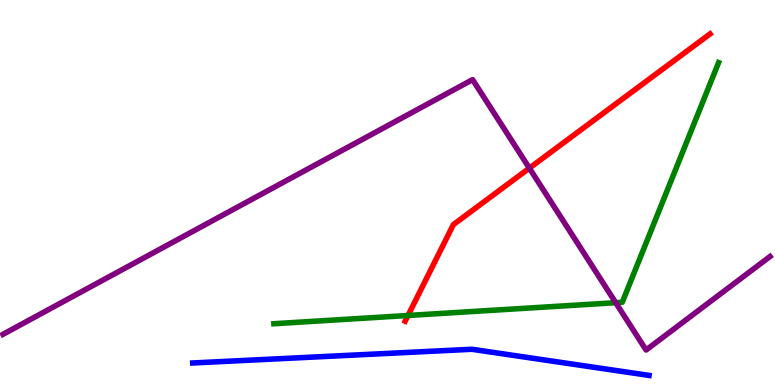[{'lines': ['blue', 'red'], 'intersections': []}, {'lines': ['green', 'red'], 'intersections': [{'x': 5.26, 'y': 1.81}]}, {'lines': ['purple', 'red'], 'intersections': [{'x': 6.83, 'y': 5.63}]}, {'lines': ['blue', 'green'], 'intersections': []}, {'lines': ['blue', 'purple'], 'intersections': []}, {'lines': ['green', 'purple'], 'intersections': [{'x': 7.94, 'y': 2.14}]}]